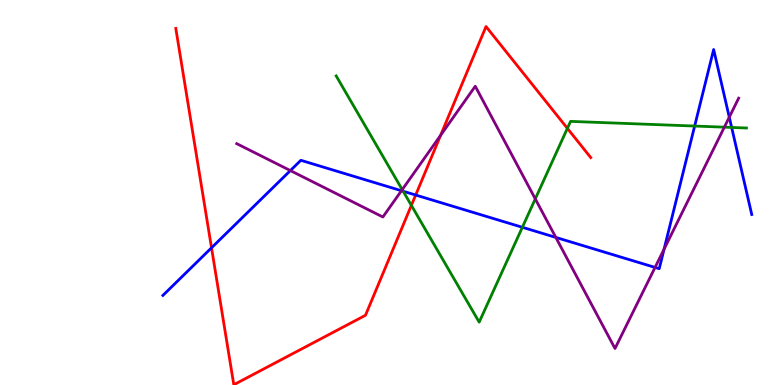[{'lines': ['blue', 'red'], 'intersections': [{'x': 2.73, 'y': 3.56}, {'x': 5.36, 'y': 4.93}]}, {'lines': ['green', 'red'], 'intersections': [{'x': 5.31, 'y': 4.67}, {'x': 7.32, 'y': 6.67}]}, {'lines': ['purple', 'red'], 'intersections': [{'x': 5.69, 'y': 6.49}]}, {'lines': ['blue', 'green'], 'intersections': [{'x': 5.2, 'y': 5.03}, {'x': 6.74, 'y': 4.1}, {'x': 8.96, 'y': 6.73}, {'x': 9.44, 'y': 6.69}]}, {'lines': ['blue', 'purple'], 'intersections': [{'x': 3.75, 'y': 5.57}, {'x': 5.18, 'y': 5.05}, {'x': 7.17, 'y': 3.83}, {'x': 8.45, 'y': 3.05}, {'x': 8.57, 'y': 3.53}, {'x': 9.41, 'y': 6.96}]}, {'lines': ['green', 'purple'], 'intersections': [{'x': 5.19, 'y': 5.07}, {'x': 6.91, 'y': 4.83}, {'x': 9.35, 'y': 6.7}]}]